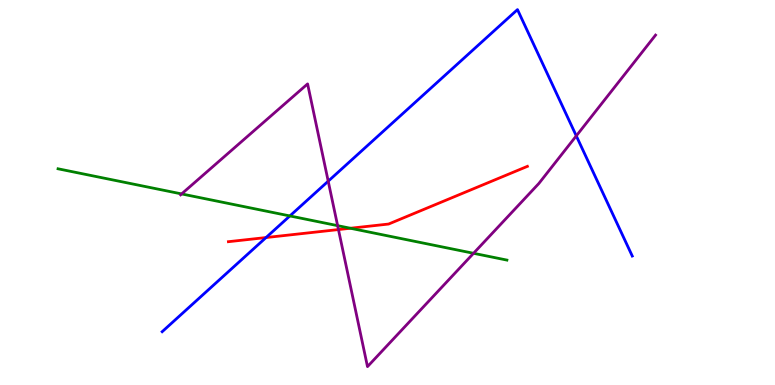[{'lines': ['blue', 'red'], 'intersections': [{'x': 3.43, 'y': 3.83}]}, {'lines': ['green', 'red'], 'intersections': [{'x': 4.52, 'y': 4.07}]}, {'lines': ['purple', 'red'], 'intersections': [{'x': 4.37, 'y': 4.04}]}, {'lines': ['blue', 'green'], 'intersections': [{'x': 3.74, 'y': 4.39}]}, {'lines': ['blue', 'purple'], 'intersections': [{'x': 4.23, 'y': 5.29}, {'x': 7.44, 'y': 6.47}]}, {'lines': ['green', 'purple'], 'intersections': [{'x': 2.34, 'y': 4.96}, {'x': 4.36, 'y': 4.14}, {'x': 6.11, 'y': 3.42}]}]